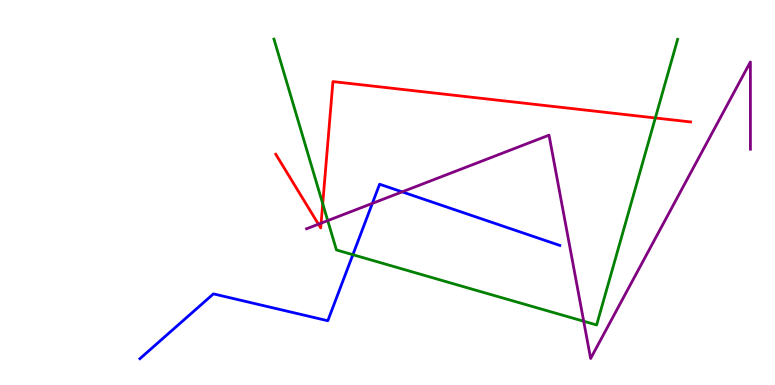[{'lines': ['blue', 'red'], 'intersections': []}, {'lines': ['green', 'red'], 'intersections': [{'x': 4.16, 'y': 4.71}, {'x': 8.46, 'y': 6.94}]}, {'lines': ['purple', 'red'], 'intersections': [{'x': 4.11, 'y': 4.18}, {'x': 4.14, 'y': 4.2}]}, {'lines': ['blue', 'green'], 'intersections': [{'x': 4.55, 'y': 3.38}]}, {'lines': ['blue', 'purple'], 'intersections': [{'x': 4.8, 'y': 4.72}, {'x': 5.19, 'y': 5.02}]}, {'lines': ['green', 'purple'], 'intersections': [{'x': 4.23, 'y': 4.27}, {'x': 7.53, 'y': 1.66}]}]